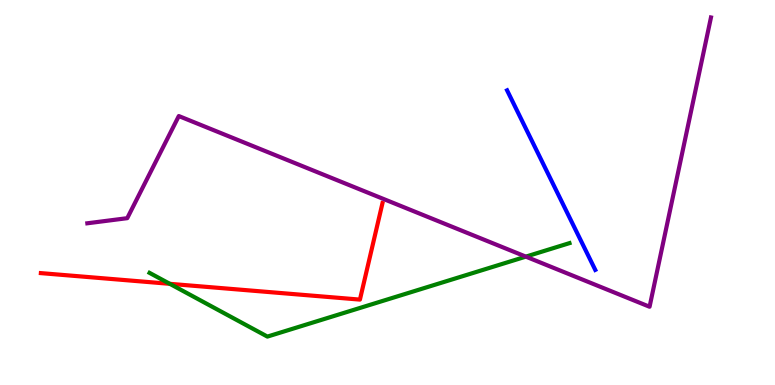[{'lines': ['blue', 'red'], 'intersections': []}, {'lines': ['green', 'red'], 'intersections': [{'x': 2.19, 'y': 2.63}]}, {'lines': ['purple', 'red'], 'intersections': []}, {'lines': ['blue', 'green'], 'intersections': []}, {'lines': ['blue', 'purple'], 'intersections': []}, {'lines': ['green', 'purple'], 'intersections': [{'x': 6.78, 'y': 3.33}]}]